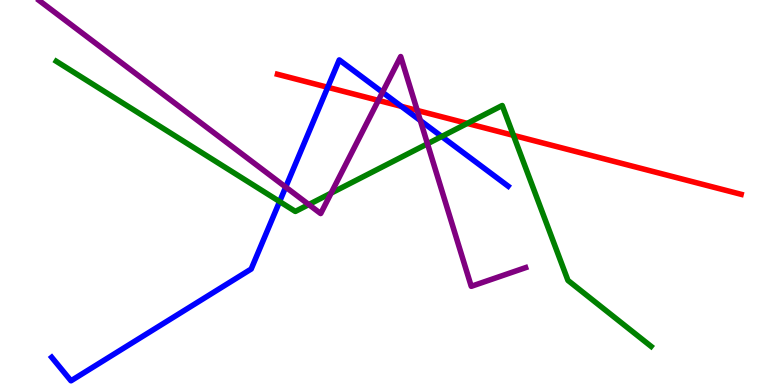[{'lines': ['blue', 'red'], 'intersections': [{'x': 4.23, 'y': 7.73}, {'x': 5.18, 'y': 7.24}]}, {'lines': ['green', 'red'], 'intersections': [{'x': 6.03, 'y': 6.79}, {'x': 6.63, 'y': 6.48}]}, {'lines': ['purple', 'red'], 'intersections': [{'x': 4.88, 'y': 7.39}, {'x': 5.38, 'y': 7.13}]}, {'lines': ['blue', 'green'], 'intersections': [{'x': 3.61, 'y': 4.76}, {'x': 5.7, 'y': 6.45}]}, {'lines': ['blue', 'purple'], 'intersections': [{'x': 3.69, 'y': 5.14}, {'x': 4.94, 'y': 7.6}, {'x': 5.42, 'y': 6.87}]}, {'lines': ['green', 'purple'], 'intersections': [{'x': 3.98, 'y': 4.69}, {'x': 4.27, 'y': 4.98}, {'x': 5.52, 'y': 6.27}]}]